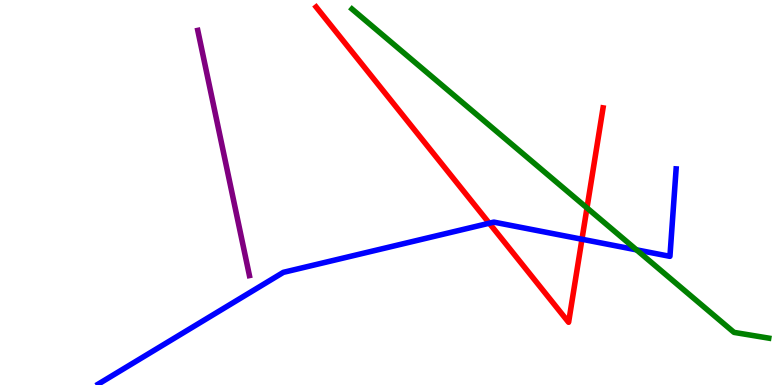[{'lines': ['blue', 'red'], 'intersections': [{'x': 6.31, 'y': 4.2}, {'x': 7.51, 'y': 3.79}]}, {'lines': ['green', 'red'], 'intersections': [{'x': 7.57, 'y': 4.6}]}, {'lines': ['purple', 'red'], 'intersections': []}, {'lines': ['blue', 'green'], 'intersections': [{'x': 8.21, 'y': 3.51}]}, {'lines': ['blue', 'purple'], 'intersections': []}, {'lines': ['green', 'purple'], 'intersections': []}]